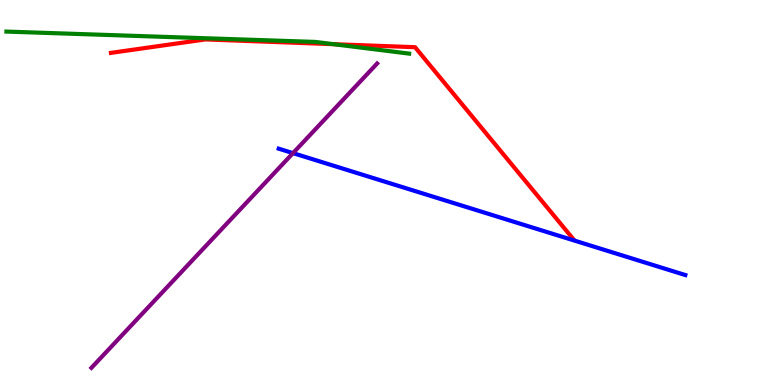[{'lines': ['blue', 'red'], 'intersections': []}, {'lines': ['green', 'red'], 'intersections': [{'x': 4.3, 'y': 8.85}]}, {'lines': ['purple', 'red'], 'intersections': []}, {'lines': ['blue', 'green'], 'intersections': []}, {'lines': ['blue', 'purple'], 'intersections': [{'x': 3.78, 'y': 6.02}]}, {'lines': ['green', 'purple'], 'intersections': []}]